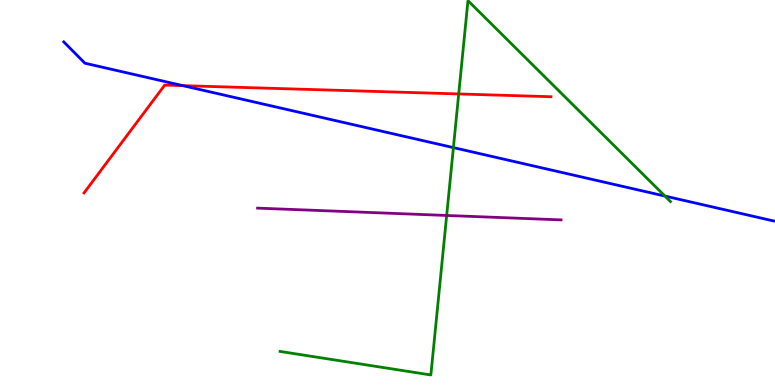[{'lines': ['blue', 'red'], 'intersections': [{'x': 2.36, 'y': 7.78}]}, {'lines': ['green', 'red'], 'intersections': [{'x': 5.92, 'y': 7.56}]}, {'lines': ['purple', 'red'], 'intersections': []}, {'lines': ['blue', 'green'], 'intersections': [{'x': 5.85, 'y': 6.17}, {'x': 8.58, 'y': 4.91}]}, {'lines': ['blue', 'purple'], 'intersections': []}, {'lines': ['green', 'purple'], 'intersections': [{'x': 5.76, 'y': 4.4}]}]